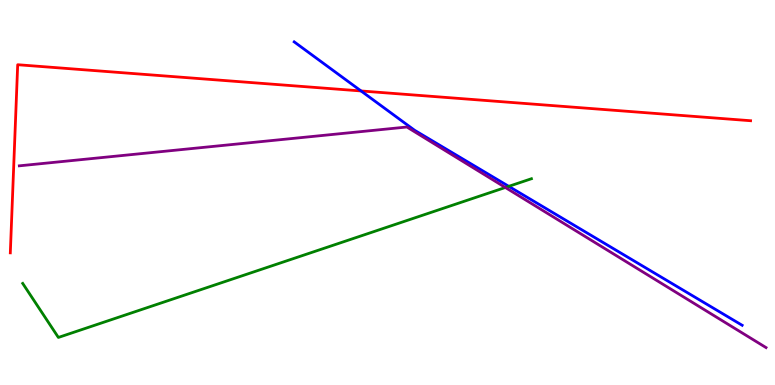[{'lines': ['blue', 'red'], 'intersections': [{'x': 4.66, 'y': 7.64}]}, {'lines': ['green', 'red'], 'intersections': []}, {'lines': ['purple', 'red'], 'intersections': []}, {'lines': ['blue', 'green'], 'intersections': [{'x': 6.56, 'y': 5.16}]}, {'lines': ['blue', 'purple'], 'intersections': []}, {'lines': ['green', 'purple'], 'intersections': [{'x': 6.52, 'y': 5.13}]}]